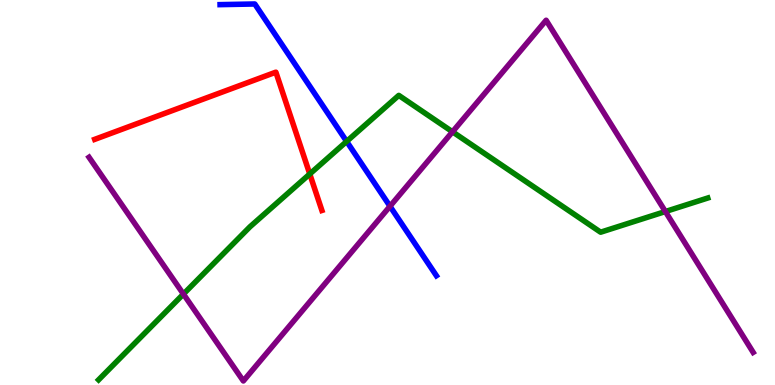[{'lines': ['blue', 'red'], 'intersections': []}, {'lines': ['green', 'red'], 'intersections': [{'x': 4.0, 'y': 5.48}]}, {'lines': ['purple', 'red'], 'intersections': []}, {'lines': ['blue', 'green'], 'intersections': [{'x': 4.47, 'y': 6.33}]}, {'lines': ['blue', 'purple'], 'intersections': [{'x': 5.03, 'y': 4.64}]}, {'lines': ['green', 'purple'], 'intersections': [{'x': 2.37, 'y': 2.36}, {'x': 5.84, 'y': 6.58}, {'x': 8.59, 'y': 4.51}]}]